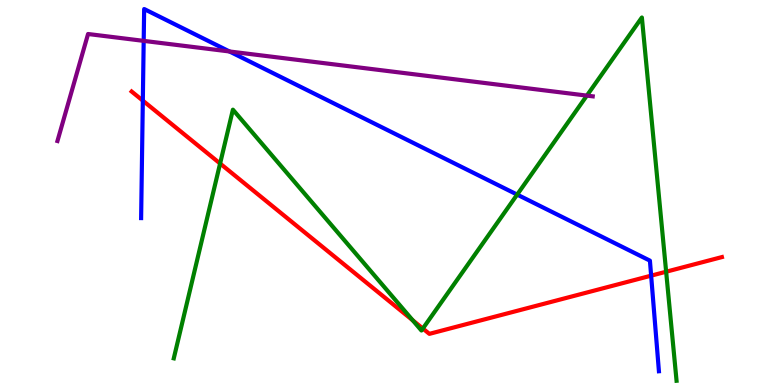[{'lines': ['blue', 'red'], 'intersections': [{'x': 1.84, 'y': 7.39}, {'x': 8.4, 'y': 2.84}]}, {'lines': ['green', 'red'], 'intersections': [{'x': 2.84, 'y': 5.75}, {'x': 5.32, 'y': 1.68}, {'x': 5.46, 'y': 1.47}, {'x': 8.6, 'y': 2.94}]}, {'lines': ['purple', 'red'], 'intersections': []}, {'lines': ['blue', 'green'], 'intersections': [{'x': 6.67, 'y': 4.95}]}, {'lines': ['blue', 'purple'], 'intersections': [{'x': 1.85, 'y': 8.94}, {'x': 2.96, 'y': 8.66}]}, {'lines': ['green', 'purple'], 'intersections': [{'x': 7.57, 'y': 7.52}]}]